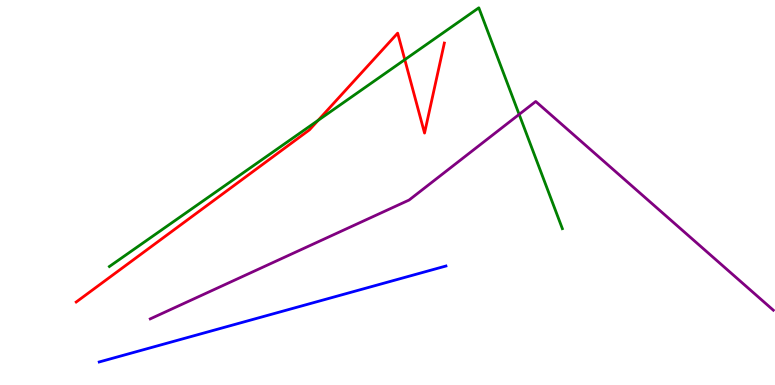[{'lines': ['blue', 'red'], 'intersections': []}, {'lines': ['green', 'red'], 'intersections': [{'x': 4.1, 'y': 6.87}, {'x': 5.22, 'y': 8.45}]}, {'lines': ['purple', 'red'], 'intersections': []}, {'lines': ['blue', 'green'], 'intersections': []}, {'lines': ['blue', 'purple'], 'intersections': []}, {'lines': ['green', 'purple'], 'intersections': [{'x': 6.7, 'y': 7.03}]}]